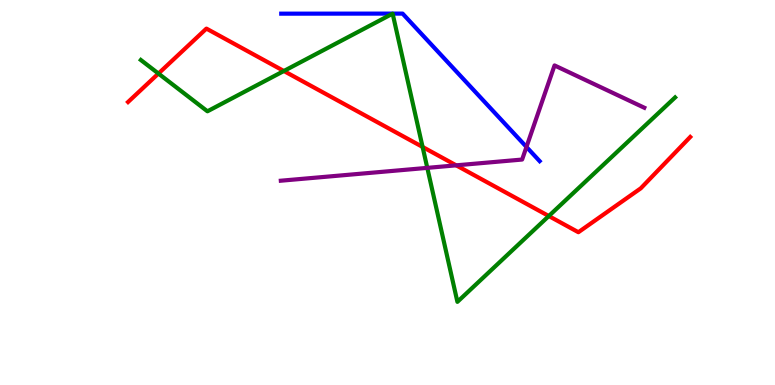[{'lines': ['blue', 'red'], 'intersections': []}, {'lines': ['green', 'red'], 'intersections': [{'x': 2.04, 'y': 8.09}, {'x': 3.66, 'y': 8.16}, {'x': 5.45, 'y': 6.18}, {'x': 7.08, 'y': 4.39}]}, {'lines': ['purple', 'red'], 'intersections': [{'x': 5.89, 'y': 5.71}]}, {'lines': ['blue', 'green'], 'intersections': []}, {'lines': ['blue', 'purple'], 'intersections': [{'x': 6.79, 'y': 6.18}]}, {'lines': ['green', 'purple'], 'intersections': [{'x': 5.51, 'y': 5.64}]}]